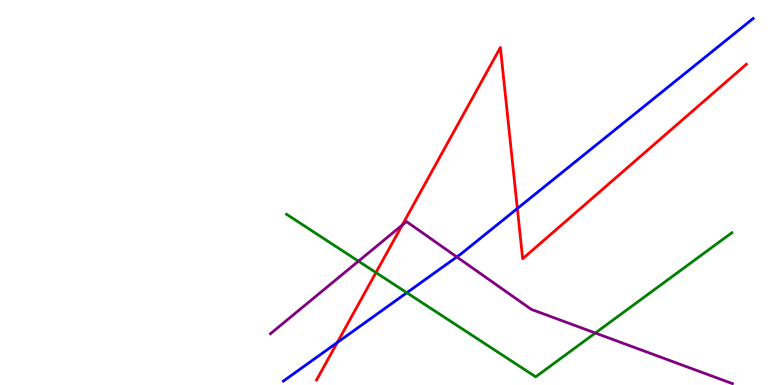[{'lines': ['blue', 'red'], 'intersections': [{'x': 4.35, 'y': 1.1}, {'x': 6.68, 'y': 4.58}]}, {'lines': ['green', 'red'], 'intersections': [{'x': 4.85, 'y': 2.92}]}, {'lines': ['purple', 'red'], 'intersections': [{'x': 5.19, 'y': 4.15}]}, {'lines': ['blue', 'green'], 'intersections': [{'x': 5.25, 'y': 2.4}]}, {'lines': ['blue', 'purple'], 'intersections': [{'x': 5.89, 'y': 3.33}]}, {'lines': ['green', 'purple'], 'intersections': [{'x': 4.63, 'y': 3.22}, {'x': 7.68, 'y': 1.35}]}]